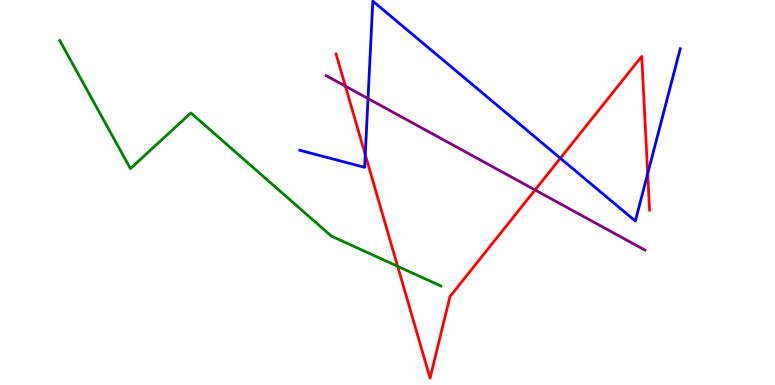[{'lines': ['blue', 'red'], 'intersections': [{'x': 4.71, 'y': 5.98}, {'x': 7.23, 'y': 5.89}, {'x': 8.36, 'y': 5.49}]}, {'lines': ['green', 'red'], 'intersections': [{'x': 5.13, 'y': 3.08}]}, {'lines': ['purple', 'red'], 'intersections': [{'x': 4.46, 'y': 7.76}, {'x': 6.9, 'y': 5.07}]}, {'lines': ['blue', 'green'], 'intersections': []}, {'lines': ['blue', 'purple'], 'intersections': [{'x': 4.75, 'y': 7.44}]}, {'lines': ['green', 'purple'], 'intersections': []}]